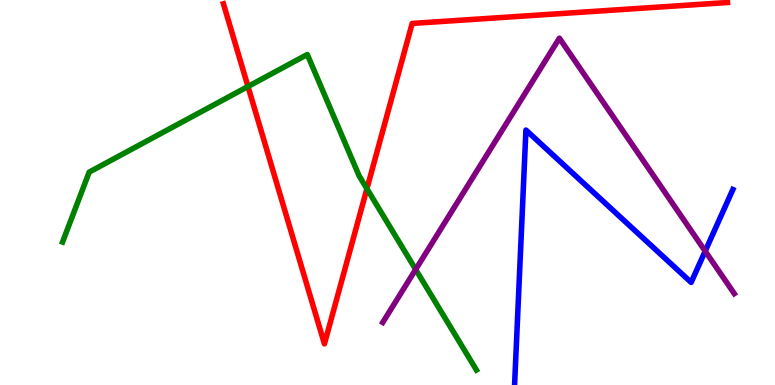[{'lines': ['blue', 'red'], 'intersections': []}, {'lines': ['green', 'red'], 'intersections': [{'x': 3.2, 'y': 7.75}, {'x': 4.73, 'y': 5.1}]}, {'lines': ['purple', 'red'], 'intersections': []}, {'lines': ['blue', 'green'], 'intersections': []}, {'lines': ['blue', 'purple'], 'intersections': [{'x': 9.1, 'y': 3.48}]}, {'lines': ['green', 'purple'], 'intersections': [{'x': 5.36, 'y': 3.0}]}]